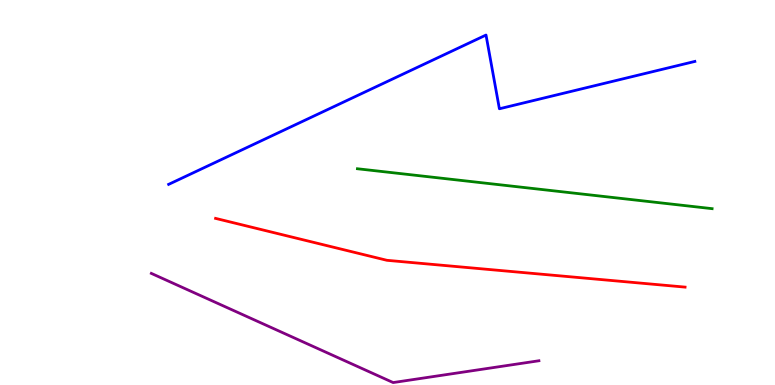[{'lines': ['blue', 'red'], 'intersections': []}, {'lines': ['green', 'red'], 'intersections': []}, {'lines': ['purple', 'red'], 'intersections': []}, {'lines': ['blue', 'green'], 'intersections': []}, {'lines': ['blue', 'purple'], 'intersections': []}, {'lines': ['green', 'purple'], 'intersections': []}]